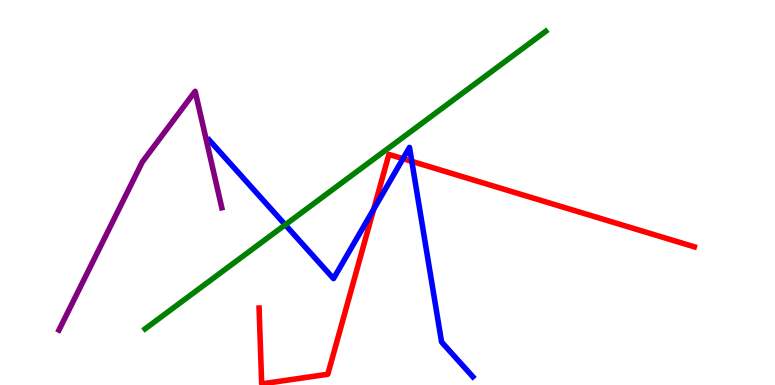[{'lines': ['blue', 'red'], 'intersections': [{'x': 4.82, 'y': 4.57}, {'x': 5.2, 'y': 5.88}, {'x': 5.31, 'y': 5.81}]}, {'lines': ['green', 'red'], 'intersections': []}, {'lines': ['purple', 'red'], 'intersections': []}, {'lines': ['blue', 'green'], 'intersections': [{'x': 3.68, 'y': 4.16}]}, {'lines': ['blue', 'purple'], 'intersections': []}, {'lines': ['green', 'purple'], 'intersections': []}]